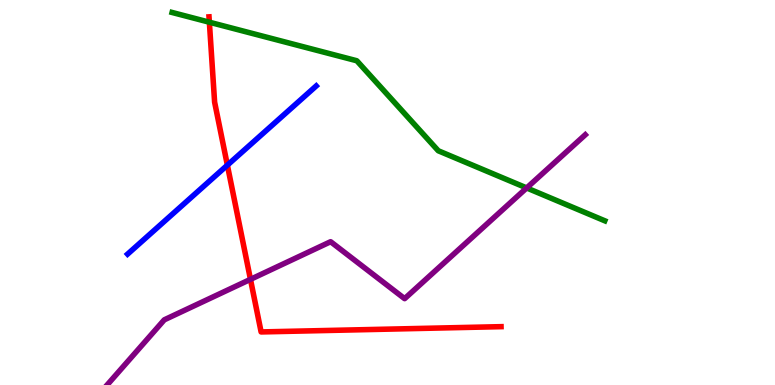[{'lines': ['blue', 'red'], 'intersections': [{'x': 2.93, 'y': 5.71}]}, {'lines': ['green', 'red'], 'intersections': [{'x': 2.7, 'y': 9.42}]}, {'lines': ['purple', 'red'], 'intersections': [{'x': 3.23, 'y': 2.74}]}, {'lines': ['blue', 'green'], 'intersections': []}, {'lines': ['blue', 'purple'], 'intersections': []}, {'lines': ['green', 'purple'], 'intersections': [{'x': 6.8, 'y': 5.12}]}]